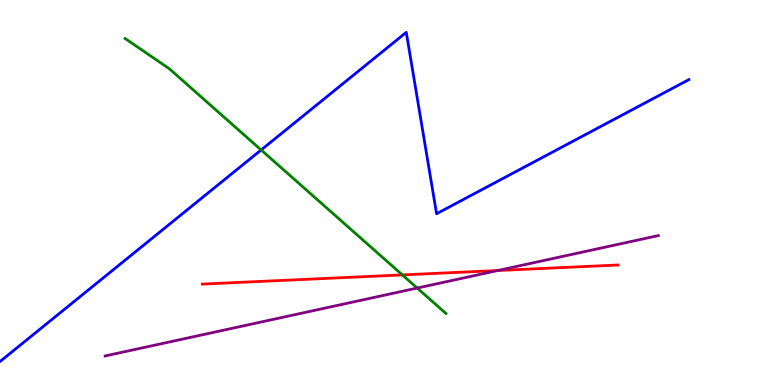[{'lines': ['blue', 'red'], 'intersections': []}, {'lines': ['green', 'red'], 'intersections': [{'x': 5.19, 'y': 2.86}]}, {'lines': ['purple', 'red'], 'intersections': [{'x': 6.42, 'y': 2.97}]}, {'lines': ['blue', 'green'], 'intersections': [{'x': 3.37, 'y': 6.1}]}, {'lines': ['blue', 'purple'], 'intersections': []}, {'lines': ['green', 'purple'], 'intersections': [{'x': 5.38, 'y': 2.52}]}]